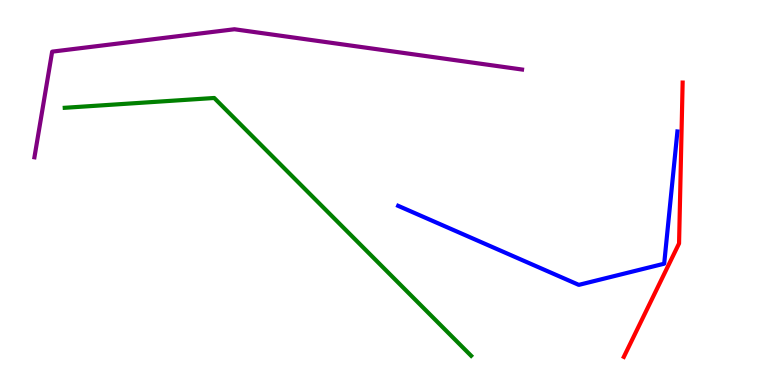[{'lines': ['blue', 'red'], 'intersections': []}, {'lines': ['green', 'red'], 'intersections': []}, {'lines': ['purple', 'red'], 'intersections': []}, {'lines': ['blue', 'green'], 'intersections': []}, {'lines': ['blue', 'purple'], 'intersections': []}, {'lines': ['green', 'purple'], 'intersections': []}]